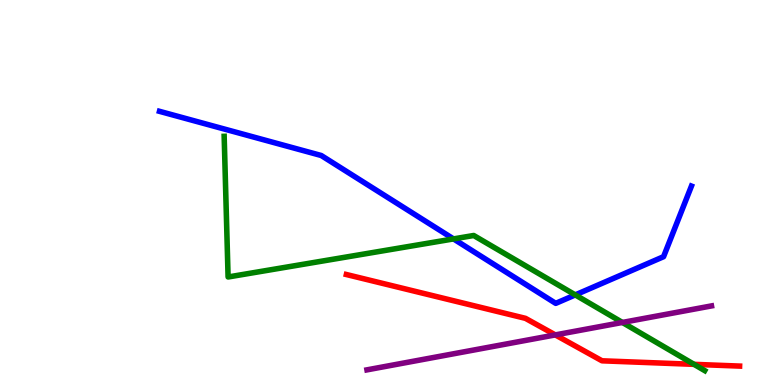[{'lines': ['blue', 'red'], 'intersections': []}, {'lines': ['green', 'red'], 'intersections': [{'x': 8.96, 'y': 0.537}]}, {'lines': ['purple', 'red'], 'intersections': [{'x': 7.17, 'y': 1.3}]}, {'lines': ['blue', 'green'], 'intersections': [{'x': 5.85, 'y': 3.79}, {'x': 7.42, 'y': 2.34}]}, {'lines': ['blue', 'purple'], 'intersections': []}, {'lines': ['green', 'purple'], 'intersections': [{'x': 8.03, 'y': 1.62}]}]